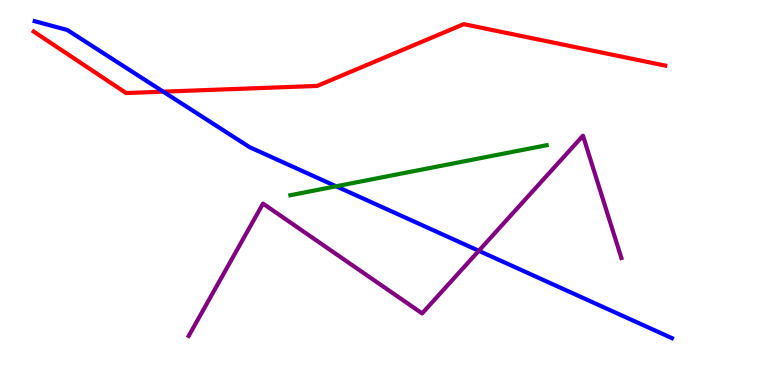[{'lines': ['blue', 'red'], 'intersections': [{'x': 2.11, 'y': 7.62}]}, {'lines': ['green', 'red'], 'intersections': []}, {'lines': ['purple', 'red'], 'intersections': []}, {'lines': ['blue', 'green'], 'intersections': [{'x': 4.34, 'y': 5.16}]}, {'lines': ['blue', 'purple'], 'intersections': [{'x': 6.18, 'y': 3.49}]}, {'lines': ['green', 'purple'], 'intersections': []}]